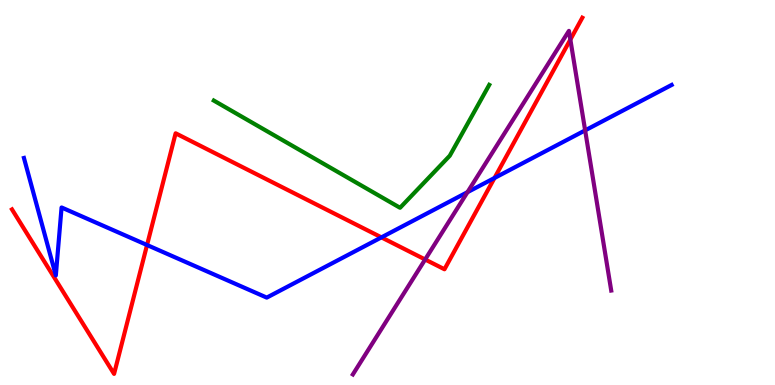[{'lines': ['blue', 'red'], 'intersections': [{'x': 1.9, 'y': 3.64}, {'x': 4.92, 'y': 3.83}, {'x': 6.38, 'y': 5.38}]}, {'lines': ['green', 'red'], 'intersections': []}, {'lines': ['purple', 'red'], 'intersections': [{'x': 5.49, 'y': 3.26}, {'x': 7.36, 'y': 8.97}]}, {'lines': ['blue', 'green'], 'intersections': []}, {'lines': ['blue', 'purple'], 'intersections': [{'x': 6.03, 'y': 5.01}, {'x': 7.55, 'y': 6.61}]}, {'lines': ['green', 'purple'], 'intersections': []}]